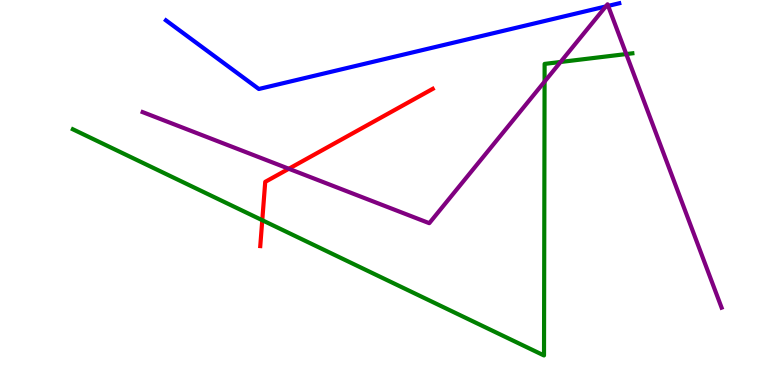[{'lines': ['blue', 'red'], 'intersections': []}, {'lines': ['green', 'red'], 'intersections': [{'x': 3.38, 'y': 4.28}]}, {'lines': ['purple', 'red'], 'intersections': [{'x': 3.73, 'y': 5.62}]}, {'lines': ['blue', 'green'], 'intersections': []}, {'lines': ['blue', 'purple'], 'intersections': [{'x': 7.82, 'y': 9.83}, {'x': 7.85, 'y': 9.85}]}, {'lines': ['green', 'purple'], 'intersections': [{'x': 7.03, 'y': 7.88}, {'x': 7.23, 'y': 8.39}, {'x': 8.08, 'y': 8.6}]}]